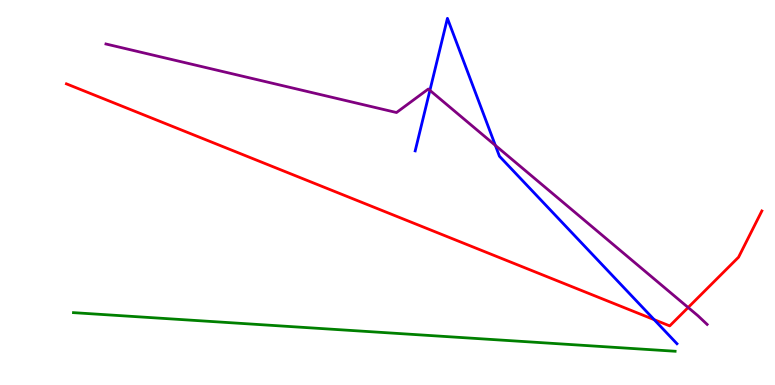[{'lines': ['blue', 'red'], 'intersections': [{'x': 8.44, 'y': 1.7}]}, {'lines': ['green', 'red'], 'intersections': []}, {'lines': ['purple', 'red'], 'intersections': [{'x': 8.88, 'y': 2.01}]}, {'lines': ['blue', 'green'], 'intersections': []}, {'lines': ['blue', 'purple'], 'intersections': [{'x': 5.55, 'y': 7.65}, {'x': 6.39, 'y': 6.22}]}, {'lines': ['green', 'purple'], 'intersections': []}]